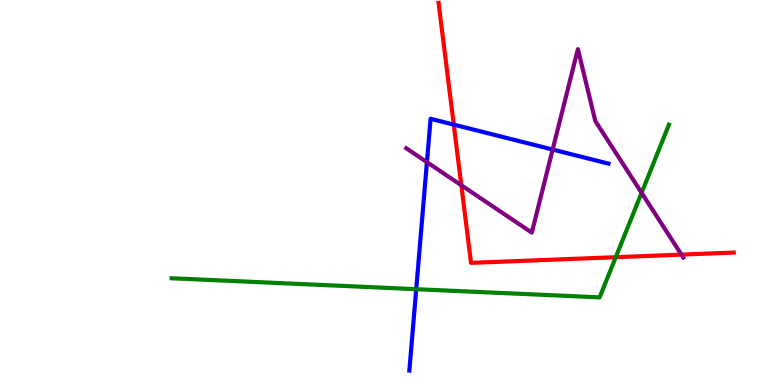[{'lines': ['blue', 'red'], 'intersections': [{'x': 5.86, 'y': 6.76}]}, {'lines': ['green', 'red'], 'intersections': [{'x': 7.95, 'y': 3.32}]}, {'lines': ['purple', 'red'], 'intersections': [{'x': 5.95, 'y': 5.19}, {'x': 8.79, 'y': 3.39}]}, {'lines': ['blue', 'green'], 'intersections': [{'x': 5.37, 'y': 2.49}]}, {'lines': ['blue', 'purple'], 'intersections': [{'x': 5.51, 'y': 5.79}, {'x': 7.13, 'y': 6.12}]}, {'lines': ['green', 'purple'], 'intersections': [{'x': 8.28, 'y': 4.99}]}]